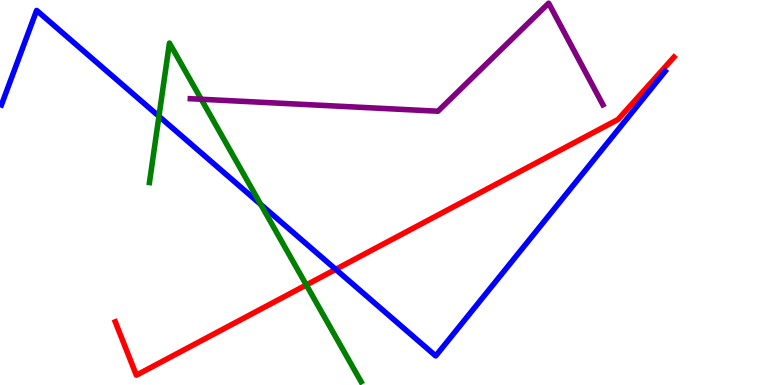[{'lines': ['blue', 'red'], 'intersections': [{'x': 4.33, 'y': 3.0}]}, {'lines': ['green', 'red'], 'intersections': [{'x': 3.95, 'y': 2.6}]}, {'lines': ['purple', 'red'], 'intersections': []}, {'lines': ['blue', 'green'], 'intersections': [{'x': 2.05, 'y': 6.98}, {'x': 3.36, 'y': 4.69}]}, {'lines': ['blue', 'purple'], 'intersections': []}, {'lines': ['green', 'purple'], 'intersections': [{'x': 2.6, 'y': 7.42}]}]